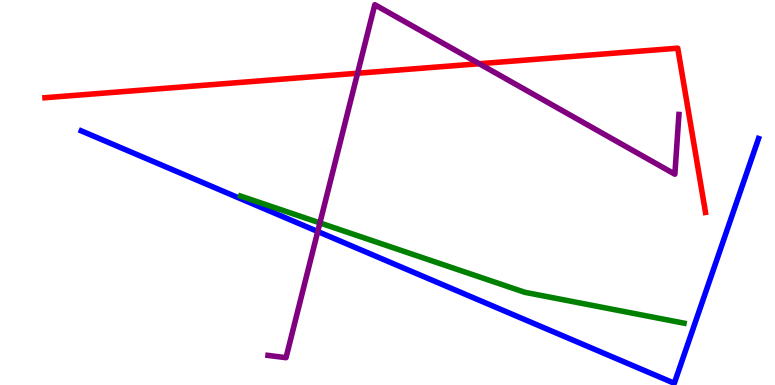[{'lines': ['blue', 'red'], 'intersections': []}, {'lines': ['green', 'red'], 'intersections': []}, {'lines': ['purple', 'red'], 'intersections': [{'x': 4.61, 'y': 8.1}, {'x': 6.18, 'y': 8.34}]}, {'lines': ['blue', 'green'], 'intersections': []}, {'lines': ['blue', 'purple'], 'intersections': [{'x': 4.1, 'y': 3.99}]}, {'lines': ['green', 'purple'], 'intersections': [{'x': 4.13, 'y': 4.21}]}]